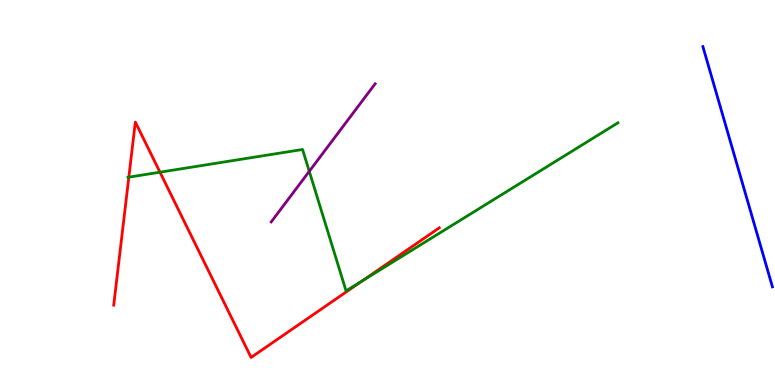[{'lines': ['blue', 'red'], 'intersections': []}, {'lines': ['green', 'red'], 'intersections': [{'x': 1.66, 'y': 5.4}, {'x': 2.06, 'y': 5.53}, {'x': 4.67, 'y': 2.7}]}, {'lines': ['purple', 'red'], 'intersections': []}, {'lines': ['blue', 'green'], 'intersections': []}, {'lines': ['blue', 'purple'], 'intersections': []}, {'lines': ['green', 'purple'], 'intersections': [{'x': 3.99, 'y': 5.55}]}]